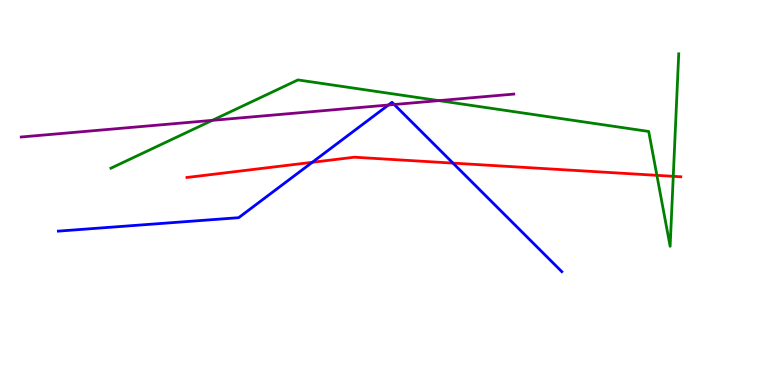[{'lines': ['blue', 'red'], 'intersections': [{'x': 4.03, 'y': 5.78}, {'x': 5.84, 'y': 5.76}]}, {'lines': ['green', 'red'], 'intersections': [{'x': 8.48, 'y': 5.45}, {'x': 8.69, 'y': 5.42}]}, {'lines': ['purple', 'red'], 'intersections': []}, {'lines': ['blue', 'green'], 'intersections': []}, {'lines': ['blue', 'purple'], 'intersections': [{'x': 5.01, 'y': 7.27}, {'x': 5.09, 'y': 7.29}]}, {'lines': ['green', 'purple'], 'intersections': [{'x': 2.74, 'y': 6.87}, {'x': 5.66, 'y': 7.39}]}]